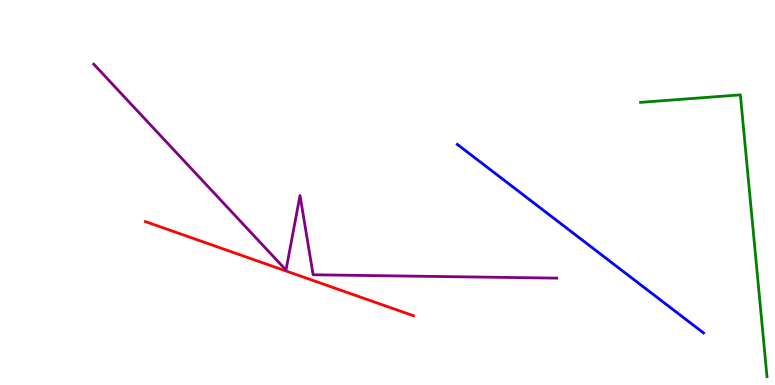[{'lines': ['blue', 'red'], 'intersections': []}, {'lines': ['green', 'red'], 'intersections': []}, {'lines': ['purple', 'red'], 'intersections': []}, {'lines': ['blue', 'green'], 'intersections': []}, {'lines': ['blue', 'purple'], 'intersections': []}, {'lines': ['green', 'purple'], 'intersections': []}]